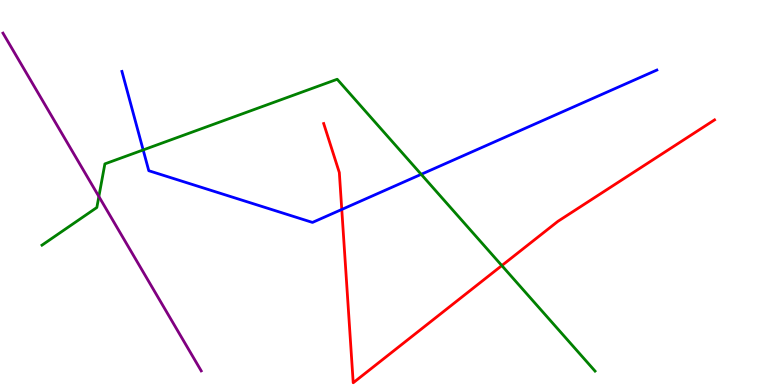[{'lines': ['blue', 'red'], 'intersections': [{'x': 4.41, 'y': 4.56}]}, {'lines': ['green', 'red'], 'intersections': [{'x': 6.48, 'y': 3.1}]}, {'lines': ['purple', 'red'], 'intersections': []}, {'lines': ['blue', 'green'], 'intersections': [{'x': 1.85, 'y': 6.11}, {'x': 5.43, 'y': 5.47}]}, {'lines': ['blue', 'purple'], 'intersections': []}, {'lines': ['green', 'purple'], 'intersections': [{'x': 1.28, 'y': 4.9}]}]